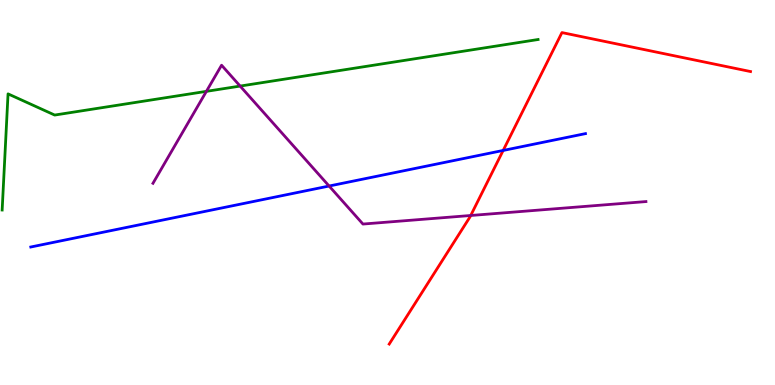[{'lines': ['blue', 'red'], 'intersections': [{'x': 6.49, 'y': 6.09}]}, {'lines': ['green', 'red'], 'intersections': []}, {'lines': ['purple', 'red'], 'intersections': [{'x': 6.07, 'y': 4.4}]}, {'lines': ['blue', 'green'], 'intersections': []}, {'lines': ['blue', 'purple'], 'intersections': [{'x': 4.25, 'y': 5.17}]}, {'lines': ['green', 'purple'], 'intersections': [{'x': 2.66, 'y': 7.63}, {'x': 3.1, 'y': 7.76}]}]